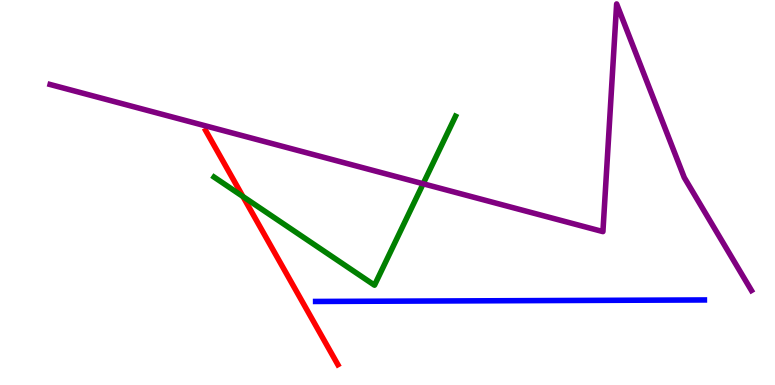[{'lines': ['blue', 'red'], 'intersections': []}, {'lines': ['green', 'red'], 'intersections': [{'x': 3.13, 'y': 4.9}]}, {'lines': ['purple', 'red'], 'intersections': []}, {'lines': ['blue', 'green'], 'intersections': []}, {'lines': ['blue', 'purple'], 'intersections': []}, {'lines': ['green', 'purple'], 'intersections': [{'x': 5.46, 'y': 5.23}]}]